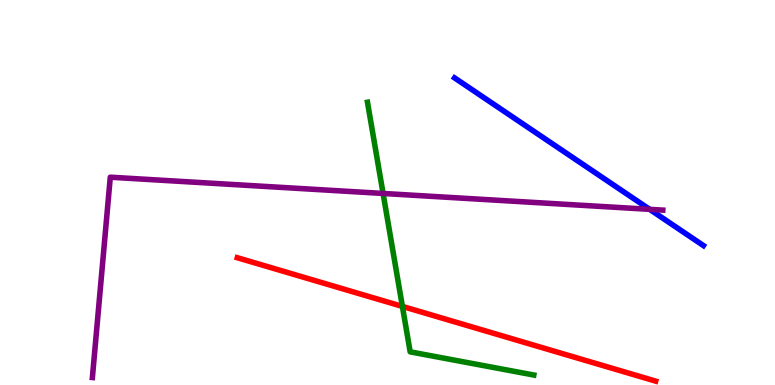[{'lines': ['blue', 'red'], 'intersections': []}, {'lines': ['green', 'red'], 'intersections': [{'x': 5.19, 'y': 2.04}]}, {'lines': ['purple', 'red'], 'intersections': []}, {'lines': ['blue', 'green'], 'intersections': []}, {'lines': ['blue', 'purple'], 'intersections': [{'x': 8.38, 'y': 4.56}]}, {'lines': ['green', 'purple'], 'intersections': [{'x': 4.94, 'y': 4.98}]}]